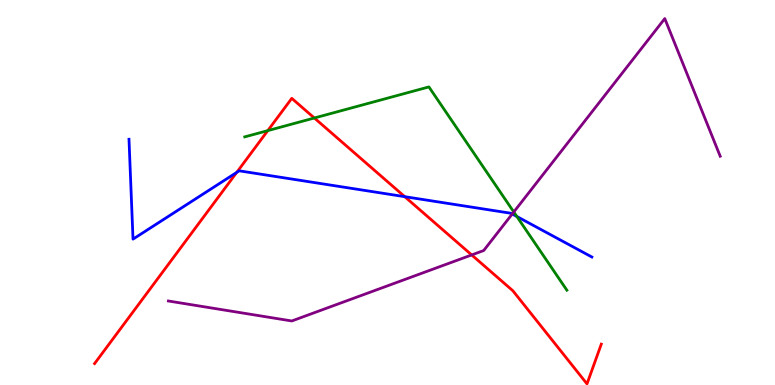[{'lines': ['blue', 'red'], 'intersections': [{'x': 3.05, 'y': 5.52}, {'x': 5.22, 'y': 4.89}]}, {'lines': ['green', 'red'], 'intersections': [{'x': 3.46, 'y': 6.61}, {'x': 4.06, 'y': 6.94}]}, {'lines': ['purple', 'red'], 'intersections': [{'x': 6.09, 'y': 3.38}]}, {'lines': ['blue', 'green'], 'intersections': [{'x': 6.67, 'y': 4.38}]}, {'lines': ['blue', 'purple'], 'intersections': [{'x': 6.61, 'y': 4.44}]}, {'lines': ['green', 'purple'], 'intersections': [{'x': 6.63, 'y': 4.49}]}]